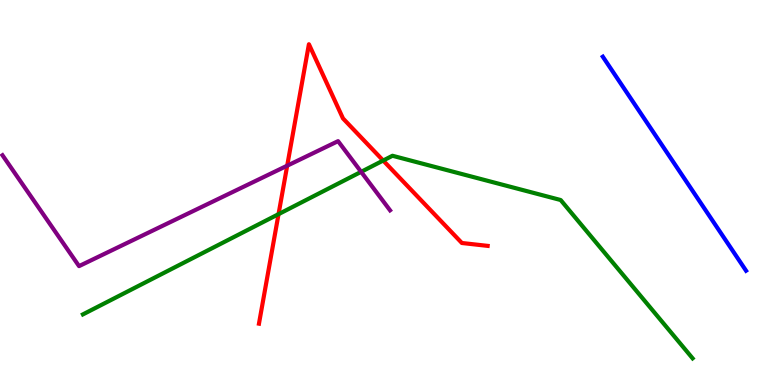[{'lines': ['blue', 'red'], 'intersections': []}, {'lines': ['green', 'red'], 'intersections': [{'x': 3.59, 'y': 4.44}, {'x': 4.94, 'y': 5.83}]}, {'lines': ['purple', 'red'], 'intersections': [{'x': 3.71, 'y': 5.7}]}, {'lines': ['blue', 'green'], 'intersections': []}, {'lines': ['blue', 'purple'], 'intersections': []}, {'lines': ['green', 'purple'], 'intersections': [{'x': 4.66, 'y': 5.54}]}]